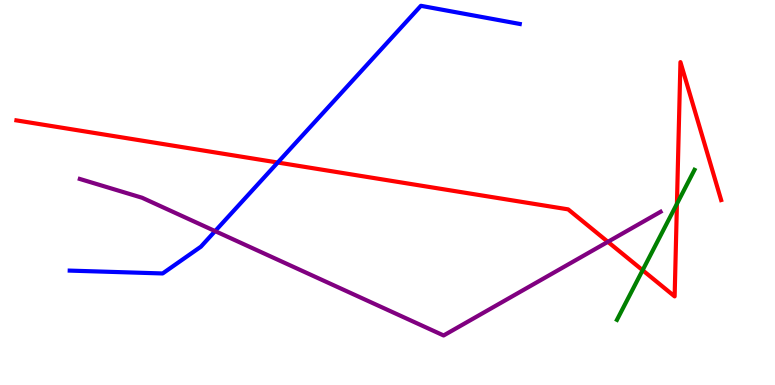[{'lines': ['blue', 'red'], 'intersections': [{'x': 3.58, 'y': 5.78}]}, {'lines': ['green', 'red'], 'intersections': [{'x': 8.29, 'y': 2.98}, {'x': 8.73, 'y': 4.71}]}, {'lines': ['purple', 'red'], 'intersections': [{'x': 7.84, 'y': 3.72}]}, {'lines': ['blue', 'green'], 'intersections': []}, {'lines': ['blue', 'purple'], 'intersections': [{'x': 2.78, 'y': 4.0}]}, {'lines': ['green', 'purple'], 'intersections': []}]